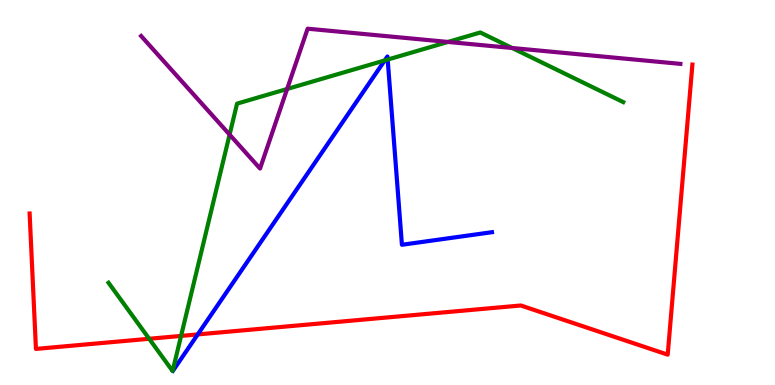[{'lines': ['blue', 'red'], 'intersections': [{'x': 2.55, 'y': 1.31}]}, {'lines': ['green', 'red'], 'intersections': [{'x': 1.92, 'y': 1.2}, {'x': 2.34, 'y': 1.27}]}, {'lines': ['purple', 'red'], 'intersections': []}, {'lines': ['blue', 'green'], 'intersections': [{'x': 4.96, 'y': 8.43}, {'x': 5.0, 'y': 8.45}]}, {'lines': ['blue', 'purple'], 'intersections': []}, {'lines': ['green', 'purple'], 'intersections': [{'x': 2.96, 'y': 6.5}, {'x': 3.7, 'y': 7.69}, {'x': 5.78, 'y': 8.91}, {'x': 6.61, 'y': 8.75}]}]